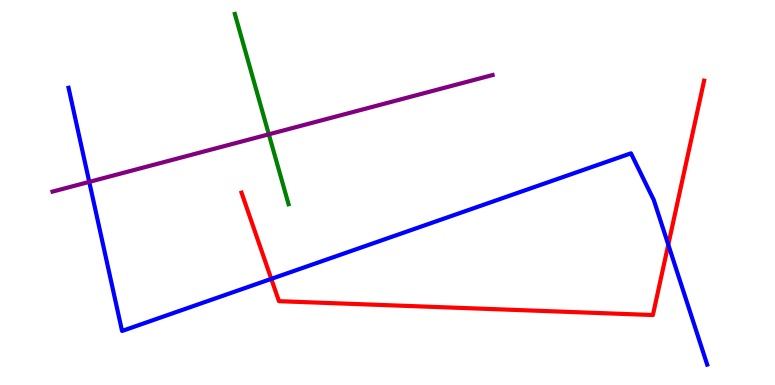[{'lines': ['blue', 'red'], 'intersections': [{'x': 3.5, 'y': 2.76}, {'x': 8.62, 'y': 3.65}]}, {'lines': ['green', 'red'], 'intersections': []}, {'lines': ['purple', 'red'], 'intersections': []}, {'lines': ['blue', 'green'], 'intersections': []}, {'lines': ['blue', 'purple'], 'intersections': [{'x': 1.15, 'y': 5.28}]}, {'lines': ['green', 'purple'], 'intersections': [{'x': 3.47, 'y': 6.51}]}]